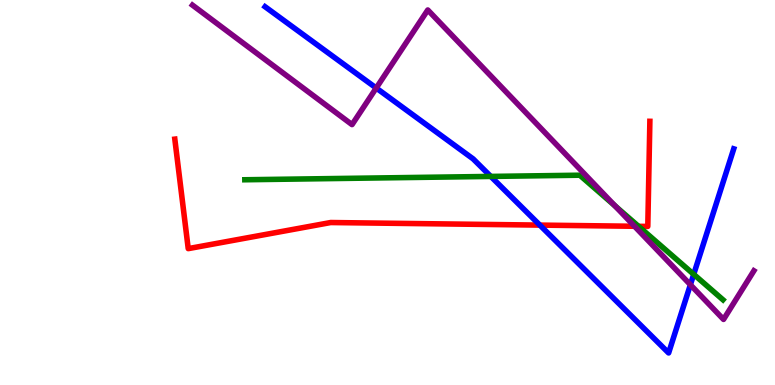[{'lines': ['blue', 'red'], 'intersections': [{'x': 6.97, 'y': 4.15}]}, {'lines': ['green', 'red'], 'intersections': [{'x': 8.24, 'y': 4.12}]}, {'lines': ['purple', 'red'], 'intersections': [{'x': 8.19, 'y': 4.12}]}, {'lines': ['blue', 'green'], 'intersections': [{'x': 6.33, 'y': 5.42}, {'x': 8.95, 'y': 2.87}]}, {'lines': ['blue', 'purple'], 'intersections': [{'x': 4.85, 'y': 7.71}, {'x': 8.91, 'y': 2.6}]}, {'lines': ['green', 'purple'], 'intersections': [{'x': 7.93, 'y': 4.65}]}]